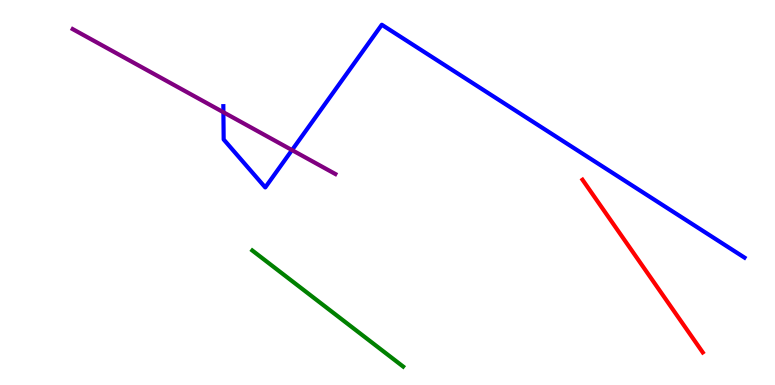[{'lines': ['blue', 'red'], 'intersections': []}, {'lines': ['green', 'red'], 'intersections': []}, {'lines': ['purple', 'red'], 'intersections': []}, {'lines': ['blue', 'green'], 'intersections': []}, {'lines': ['blue', 'purple'], 'intersections': [{'x': 2.88, 'y': 7.08}, {'x': 3.77, 'y': 6.1}]}, {'lines': ['green', 'purple'], 'intersections': []}]